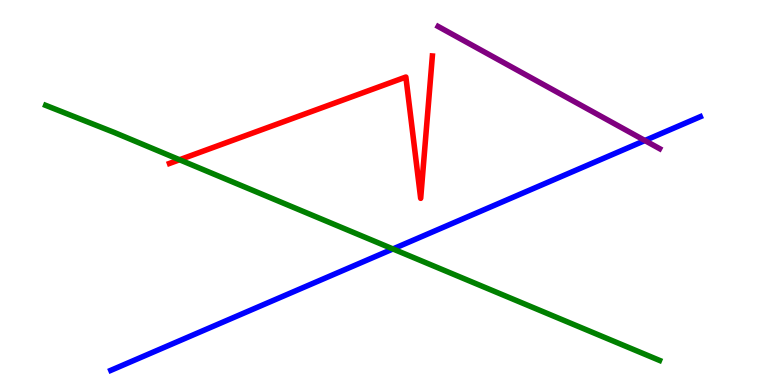[{'lines': ['blue', 'red'], 'intersections': []}, {'lines': ['green', 'red'], 'intersections': [{'x': 2.32, 'y': 5.85}]}, {'lines': ['purple', 'red'], 'intersections': []}, {'lines': ['blue', 'green'], 'intersections': [{'x': 5.07, 'y': 3.53}]}, {'lines': ['blue', 'purple'], 'intersections': [{'x': 8.32, 'y': 6.35}]}, {'lines': ['green', 'purple'], 'intersections': []}]